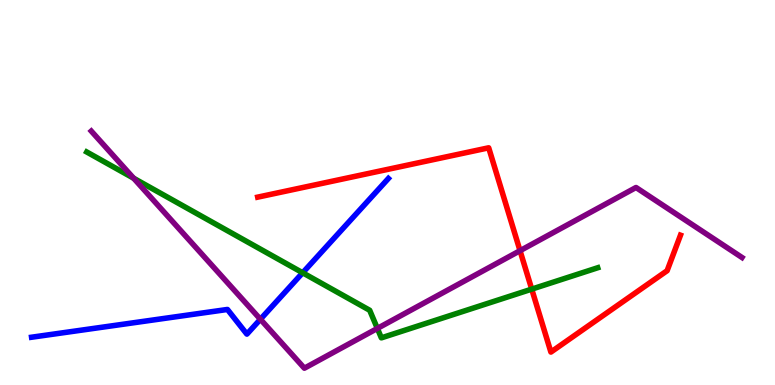[{'lines': ['blue', 'red'], 'intersections': []}, {'lines': ['green', 'red'], 'intersections': [{'x': 6.86, 'y': 2.49}]}, {'lines': ['purple', 'red'], 'intersections': [{'x': 6.71, 'y': 3.49}]}, {'lines': ['blue', 'green'], 'intersections': [{'x': 3.91, 'y': 2.91}]}, {'lines': ['blue', 'purple'], 'intersections': [{'x': 3.36, 'y': 1.71}]}, {'lines': ['green', 'purple'], 'intersections': [{'x': 1.72, 'y': 5.37}, {'x': 4.87, 'y': 1.47}]}]